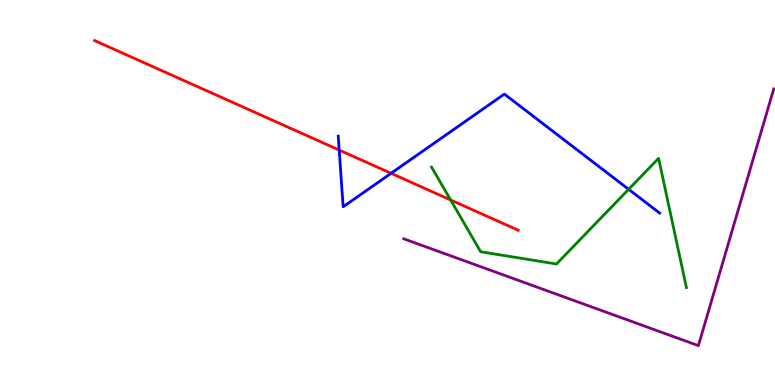[{'lines': ['blue', 'red'], 'intersections': [{'x': 4.38, 'y': 6.1}, {'x': 5.05, 'y': 5.5}]}, {'lines': ['green', 'red'], 'intersections': [{'x': 5.81, 'y': 4.81}]}, {'lines': ['purple', 'red'], 'intersections': []}, {'lines': ['blue', 'green'], 'intersections': [{'x': 8.11, 'y': 5.08}]}, {'lines': ['blue', 'purple'], 'intersections': []}, {'lines': ['green', 'purple'], 'intersections': []}]